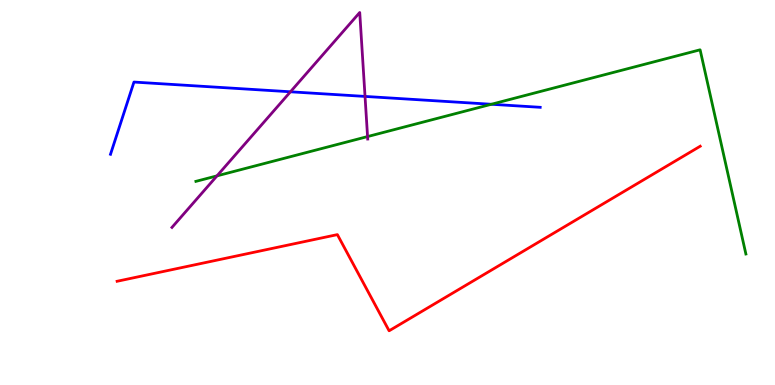[{'lines': ['blue', 'red'], 'intersections': []}, {'lines': ['green', 'red'], 'intersections': []}, {'lines': ['purple', 'red'], 'intersections': []}, {'lines': ['blue', 'green'], 'intersections': [{'x': 6.34, 'y': 7.29}]}, {'lines': ['blue', 'purple'], 'intersections': [{'x': 3.75, 'y': 7.62}, {'x': 4.71, 'y': 7.5}]}, {'lines': ['green', 'purple'], 'intersections': [{'x': 2.8, 'y': 5.43}, {'x': 4.74, 'y': 6.45}]}]